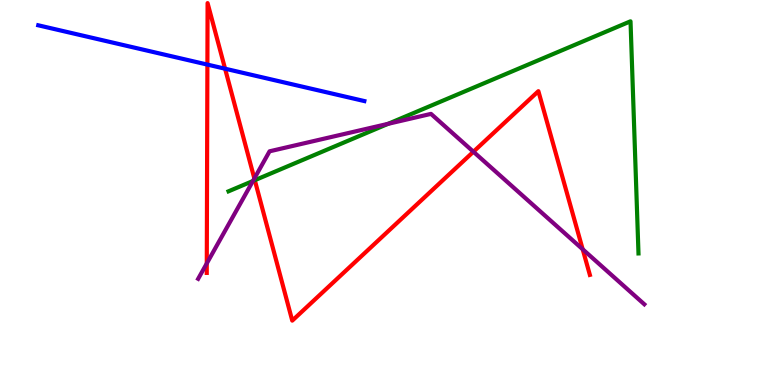[{'lines': ['blue', 'red'], 'intersections': [{'x': 2.68, 'y': 8.32}, {'x': 2.9, 'y': 8.22}]}, {'lines': ['green', 'red'], 'intersections': [{'x': 3.29, 'y': 5.32}]}, {'lines': ['purple', 'red'], 'intersections': [{'x': 2.67, 'y': 3.16}, {'x': 3.28, 'y': 5.36}, {'x': 6.11, 'y': 6.06}, {'x': 7.52, 'y': 3.53}]}, {'lines': ['blue', 'green'], 'intersections': []}, {'lines': ['blue', 'purple'], 'intersections': []}, {'lines': ['green', 'purple'], 'intersections': [{'x': 3.26, 'y': 5.3}, {'x': 5.01, 'y': 6.78}]}]